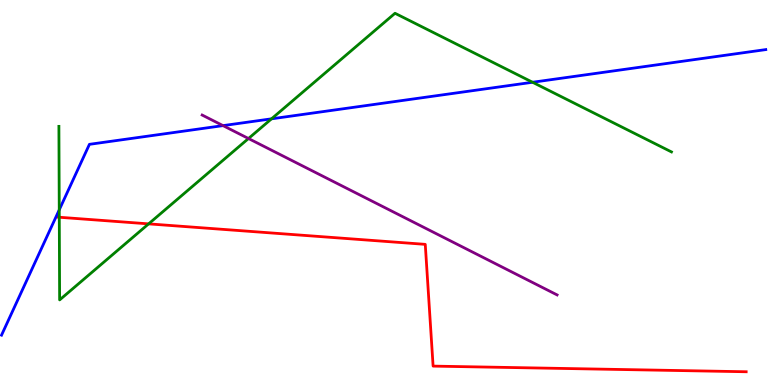[{'lines': ['blue', 'red'], 'intersections': []}, {'lines': ['green', 'red'], 'intersections': [{'x': 0.765, 'y': 4.36}, {'x': 1.92, 'y': 4.19}]}, {'lines': ['purple', 'red'], 'intersections': []}, {'lines': ['blue', 'green'], 'intersections': [{'x': 0.765, 'y': 4.55}, {'x': 3.5, 'y': 6.91}, {'x': 6.87, 'y': 7.86}]}, {'lines': ['blue', 'purple'], 'intersections': [{'x': 2.88, 'y': 6.74}]}, {'lines': ['green', 'purple'], 'intersections': [{'x': 3.21, 'y': 6.4}]}]